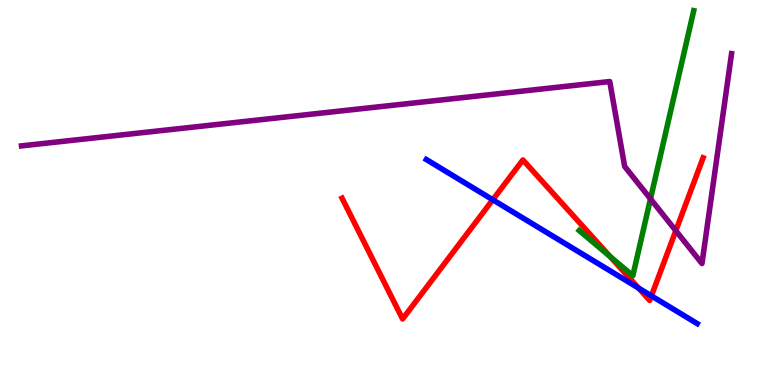[{'lines': ['blue', 'red'], 'intersections': [{'x': 6.36, 'y': 4.81}, {'x': 8.24, 'y': 2.52}, {'x': 8.41, 'y': 2.32}]}, {'lines': ['green', 'red'], 'intersections': [{'x': 7.87, 'y': 3.33}]}, {'lines': ['purple', 'red'], 'intersections': [{'x': 8.72, 'y': 4.01}]}, {'lines': ['blue', 'green'], 'intersections': []}, {'lines': ['blue', 'purple'], 'intersections': []}, {'lines': ['green', 'purple'], 'intersections': [{'x': 8.39, 'y': 4.83}]}]